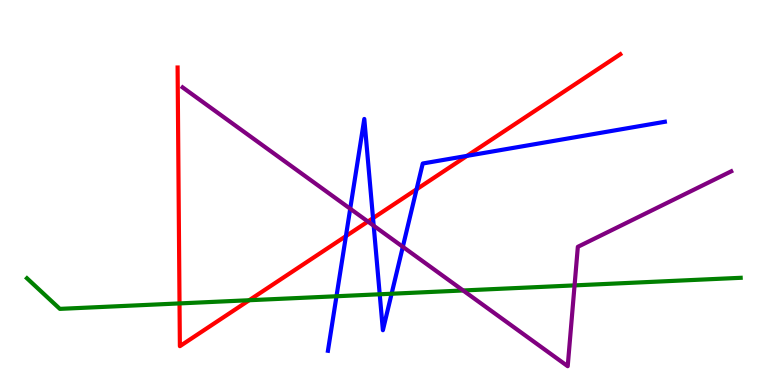[{'lines': ['blue', 'red'], 'intersections': [{'x': 4.46, 'y': 3.87}, {'x': 4.81, 'y': 4.33}, {'x': 5.38, 'y': 5.08}, {'x': 6.03, 'y': 5.95}]}, {'lines': ['green', 'red'], 'intersections': [{'x': 2.32, 'y': 2.12}, {'x': 3.22, 'y': 2.2}]}, {'lines': ['purple', 'red'], 'intersections': [{'x': 4.75, 'y': 4.25}]}, {'lines': ['blue', 'green'], 'intersections': [{'x': 4.34, 'y': 2.31}, {'x': 4.9, 'y': 2.36}, {'x': 5.05, 'y': 2.37}]}, {'lines': ['blue', 'purple'], 'intersections': [{'x': 4.52, 'y': 4.58}, {'x': 4.82, 'y': 4.14}, {'x': 5.2, 'y': 3.59}]}, {'lines': ['green', 'purple'], 'intersections': [{'x': 5.98, 'y': 2.46}, {'x': 7.41, 'y': 2.59}]}]